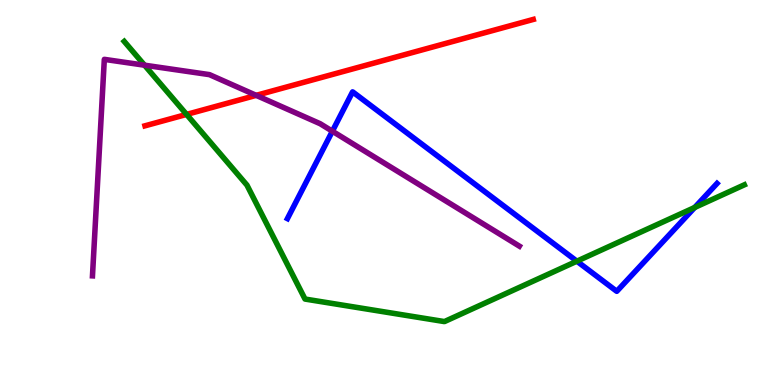[{'lines': ['blue', 'red'], 'intersections': []}, {'lines': ['green', 'red'], 'intersections': [{'x': 2.41, 'y': 7.03}]}, {'lines': ['purple', 'red'], 'intersections': [{'x': 3.31, 'y': 7.52}]}, {'lines': ['blue', 'green'], 'intersections': [{'x': 7.44, 'y': 3.22}, {'x': 8.96, 'y': 4.61}]}, {'lines': ['blue', 'purple'], 'intersections': [{'x': 4.29, 'y': 6.59}]}, {'lines': ['green', 'purple'], 'intersections': [{'x': 1.86, 'y': 8.31}]}]